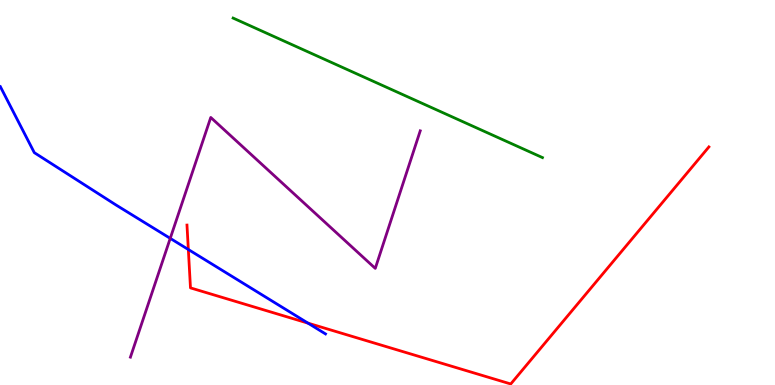[{'lines': ['blue', 'red'], 'intersections': [{'x': 2.43, 'y': 3.52}, {'x': 3.97, 'y': 1.61}]}, {'lines': ['green', 'red'], 'intersections': []}, {'lines': ['purple', 'red'], 'intersections': []}, {'lines': ['blue', 'green'], 'intersections': []}, {'lines': ['blue', 'purple'], 'intersections': [{'x': 2.2, 'y': 3.81}]}, {'lines': ['green', 'purple'], 'intersections': []}]